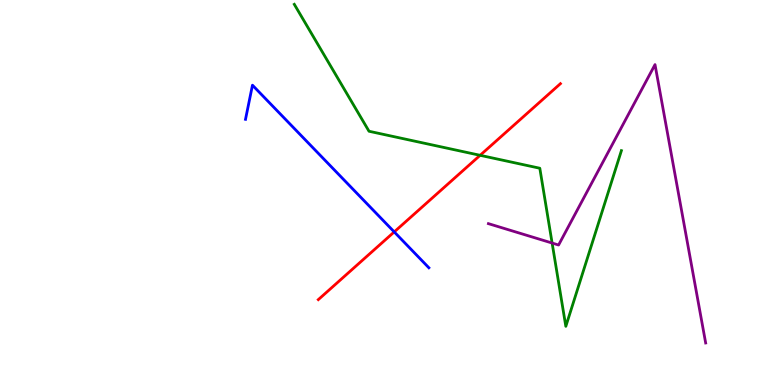[{'lines': ['blue', 'red'], 'intersections': [{'x': 5.09, 'y': 3.98}]}, {'lines': ['green', 'red'], 'intersections': [{'x': 6.2, 'y': 5.97}]}, {'lines': ['purple', 'red'], 'intersections': []}, {'lines': ['blue', 'green'], 'intersections': []}, {'lines': ['blue', 'purple'], 'intersections': []}, {'lines': ['green', 'purple'], 'intersections': [{'x': 7.12, 'y': 3.69}]}]